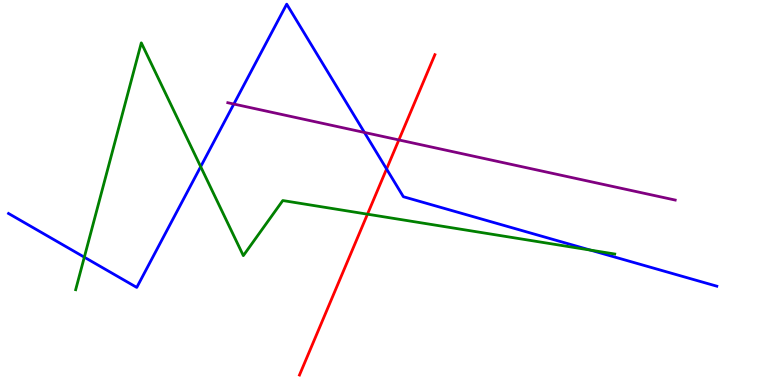[{'lines': ['blue', 'red'], 'intersections': [{'x': 4.99, 'y': 5.61}]}, {'lines': ['green', 'red'], 'intersections': [{'x': 4.74, 'y': 4.44}]}, {'lines': ['purple', 'red'], 'intersections': [{'x': 5.15, 'y': 6.37}]}, {'lines': ['blue', 'green'], 'intersections': [{'x': 1.09, 'y': 3.32}, {'x': 2.59, 'y': 5.67}, {'x': 7.62, 'y': 3.5}]}, {'lines': ['blue', 'purple'], 'intersections': [{'x': 3.02, 'y': 7.3}, {'x': 4.7, 'y': 6.56}]}, {'lines': ['green', 'purple'], 'intersections': []}]